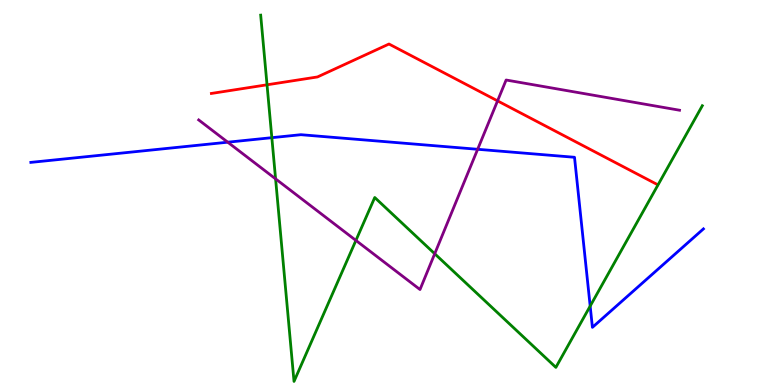[{'lines': ['blue', 'red'], 'intersections': []}, {'lines': ['green', 'red'], 'intersections': [{'x': 3.45, 'y': 7.8}]}, {'lines': ['purple', 'red'], 'intersections': [{'x': 6.42, 'y': 7.38}]}, {'lines': ['blue', 'green'], 'intersections': [{'x': 3.51, 'y': 6.42}, {'x': 7.62, 'y': 2.05}]}, {'lines': ['blue', 'purple'], 'intersections': [{'x': 2.94, 'y': 6.31}, {'x': 6.16, 'y': 6.12}]}, {'lines': ['green', 'purple'], 'intersections': [{'x': 3.56, 'y': 5.35}, {'x': 4.59, 'y': 3.76}, {'x': 5.61, 'y': 3.41}]}]